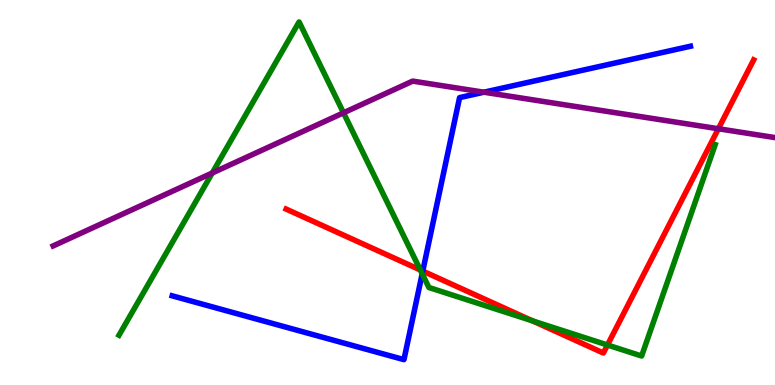[{'lines': ['blue', 'red'], 'intersections': [{'x': 5.45, 'y': 2.96}]}, {'lines': ['green', 'red'], 'intersections': [{'x': 5.42, 'y': 2.99}, {'x': 6.87, 'y': 1.67}, {'x': 7.84, 'y': 1.04}]}, {'lines': ['purple', 'red'], 'intersections': [{'x': 9.27, 'y': 6.66}]}, {'lines': ['blue', 'green'], 'intersections': [{'x': 5.45, 'y': 2.89}]}, {'lines': ['blue', 'purple'], 'intersections': [{'x': 6.24, 'y': 7.6}]}, {'lines': ['green', 'purple'], 'intersections': [{'x': 2.74, 'y': 5.51}, {'x': 4.43, 'y': 7.07}]}]